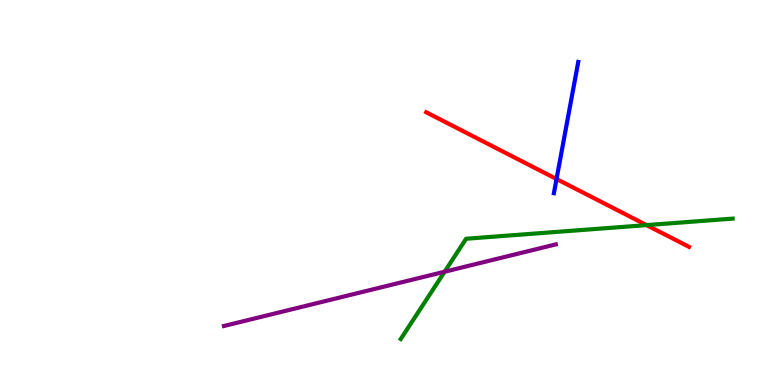[{'lines': ['blue', 'red'], 'intersections': [{'x': 7.18, 'y': 5.35}]}, {'lines': ['green', 'red'], 'intersections': [{'x': 8.34, 'y': 4.15}]}, {'lines': ['purple', 'red'], 'intersections': []}, {'lines': ['blue', 'green'], 'intersections': []}, {'lines': ['blue', 'purple'], 'intersections': []}, {'lines': ['green', 'purple'], 'intersections': [{'x': 5.74, 'y': 2.94}]}]